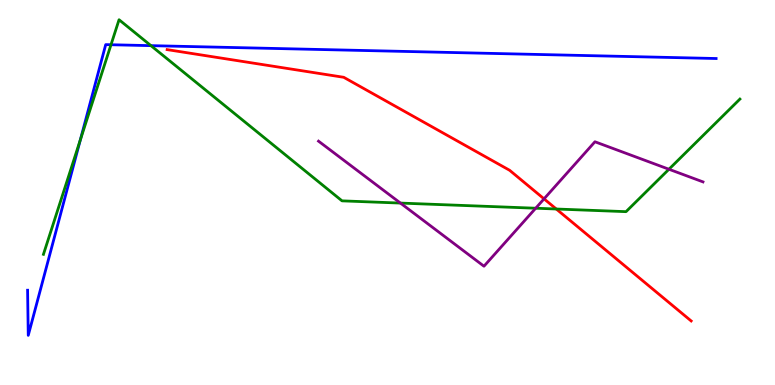[{'lines': ['blue', 'red'], 'intersections': []}, {'lines': ['green', 'red'], 'intersections': [{'x': 7.18, 'y': 4.57}]}, {'lines': ['purple', 'red'], 'intersections': [{'x': 7.02, 'y': 4.84}]}, {'lines': ['blue', 'green'], 'intersections': [{'x': 1.04, 'y': 6.37}, {'x': 1.43, 'y': 8.84}, {'x': 1.95, 'y': 8.81}]}, {'lines': ['blue', 'purple'], 'intersections': []}, {'lines': ['green', 'purple'], 'intersections': [{'x': 5.17, 'y': 4.73}, {'x': 6.91, 'y': 4.59}, {'x': 8.63, 'y': 5.6}]}]